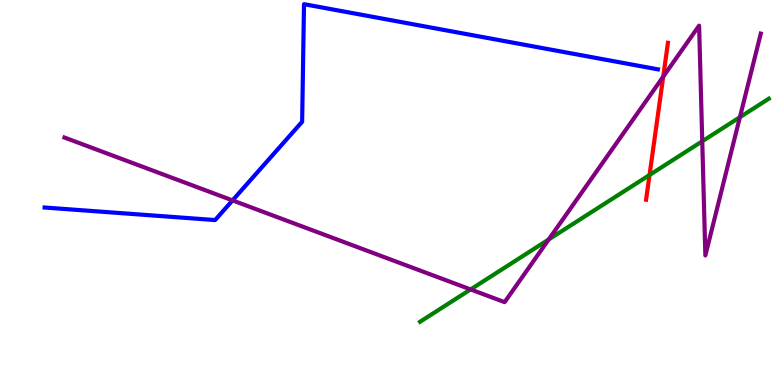[{'lines': ['blue', 'red'], 'intersections': []}, {'lines': ['green', 'red'], 'intersections': [{'x': 8.38, 'y': 5.45}]}, {'lines': ['purple', 'red'], 'intersections': [{'x': 8.56, 'y': 8.01}]}, {'lines': ['blue', 'green'], 'intersections': []}, {'lines': ['blue', 'purple'], 'intersections': [{'x': 3.0, 'y': 4.79}]}, {'lines': ['green', 'purple'], 'intersections': [{'x': 6.07, 'y': 2.48}, {'x': 7.08, 'y': 3.78}, {'x': 9.06, 'y': 6.33}, {'x': 9.55, 'y': 6.96}]}]